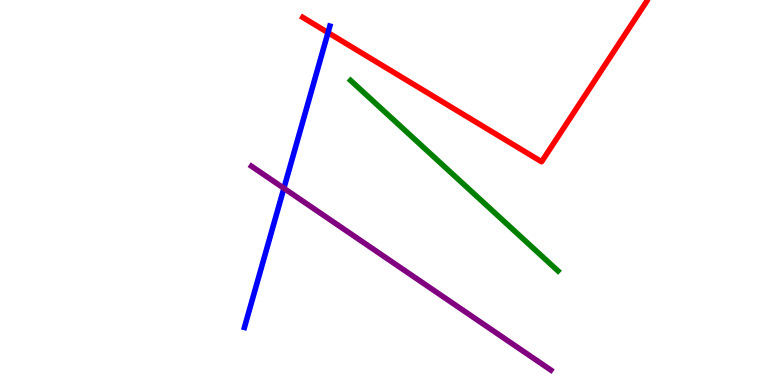[{'lines': ['blue', 'red'], 'intersections': [{'x': 4.23, 'y': 9.15}]}, {'lines': ['green', 'red'], 'intersections': []}, {'lines': ['purple', 'red'], 'intersections': []}, {'lines': ['blue', 'green'], 'intersections': []}, {'lines': ['blue', 'purple'], 'intersections': [{'x': 3.66, 'y': 5.11}]}, {'lines': ['green', 'purple'], 'intersections': []}]